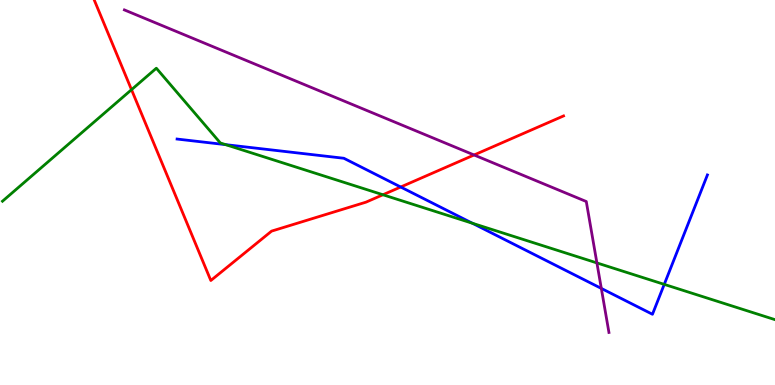[{'lines': ['blue', 'red'], 'intersections': [{'x': 5.17, 'y': 5.14}]}, {'lines': ['green', 'red'], 'intersections': [{'x': 1.7, 'y': 7.67}, {'x': 4.94, 'y': 4.94}]}, {'lines': ['purple', 'red'], 'intersections': [{'x': 6.12, 'y': 5.97}]}, {'lines': ['blue', 'green'], 'intersections': [{'x': 2.91, 'y': 6.24}, {'x': 6.1, 'y': 4.2}, {'x': 8.57, 'y': 2.61}]}, {'lines': ['blue', 'purple'], 'intersections': [{'x': 7.76, 'y': 2.51}]}, {'lines': ['green', 'purple'], 'intersections': [{'x': 7.7, 'y': 3.17}]}]